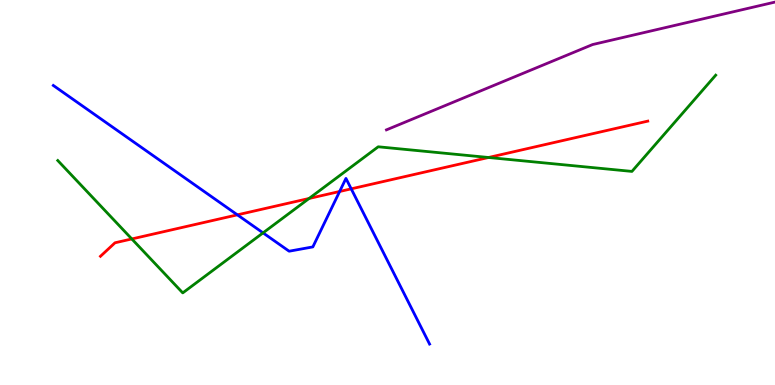[{'lines': ['blue', 'red'], 'intersections': [{'x': 3.06, 'y': 4.42}, {'x': 4.38, 'y': 5.03}, {'x': 4.53, 'y': 5.09}]}, {'lines': ['green', 'red'], 'intersections': [{'x': 1.7, 'y': 3.79}, {'x': 3.99, 'y': 4.84}, {'x': 6.3, 'y': 5.91}]}, {'lines': ['purple', 'red'], 'intersections': []}, {'lines': ['blue', 'green'], 'intersections': [{'x': 3.39, 'y': 3.95}]}, {'lines': ['blue', 'purple'], 'intersections': []}, {'lines': ['green', 'purple'], 'intersections': []}]